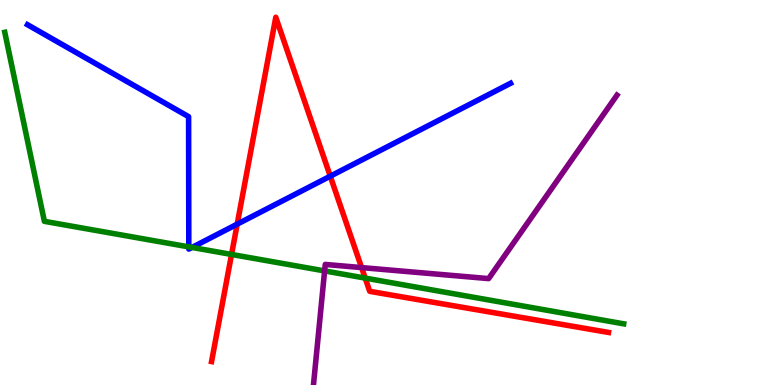[{'lines': ['blue', 'red'], 'intersections': [{'x': 3.06, 'y': 4.18}, {'x': 4.26, 'y': 5.42}]}, {'lines': ['green', 'red'], 'intersections': [{'x': 2.99, 'y': 3.39}, {'x': 4.71, 'y': 2.78}]}, {'lines': ['purple', 'red'], 'intersections': [{'x': 4.67, 'y': 3.05}]}, {'lines': ['blue', 'green'], 'intersections': [{'x': 2.44, 'y': 3.59}, {'x': 2.48, 'y': 3.57}]}, {'lines': ['blue', 'purple'], 'intersections': []}, {'lines': ['green', 'purple'], 'intersections': [{'x': 4.19, 'y': 2.96}]}]